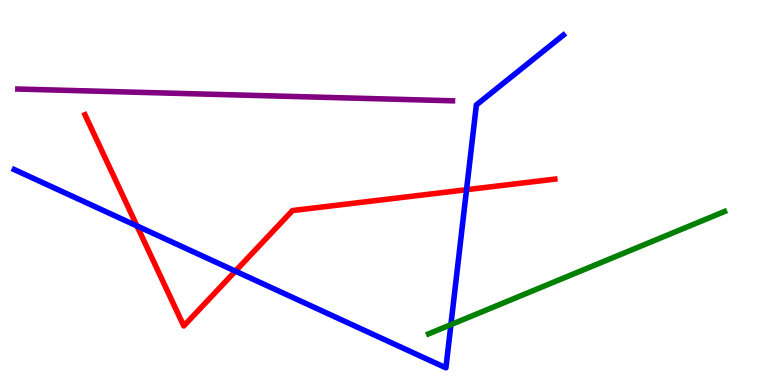[{'lines': ['blue', 'red'], 'intersections': [{'x': 1.77, 'y': 4.13}, {'x': 3.04, 'y': 2.96}, {'x': 6.02, 'y': 5.07}]}, {'lines': ['green', 'red'], 'intersections': []}, {'lines': ['purple', 'red'], 'intersections': []}, {'lines': ['blue', 'green'], 'intersections': [{'x': 5.82, 'y': 1.57}]}, {'lines': ['blue', 'purple'], 'intersections': []}, {'lines': ['green', 'purple'], 'intersections': []}]